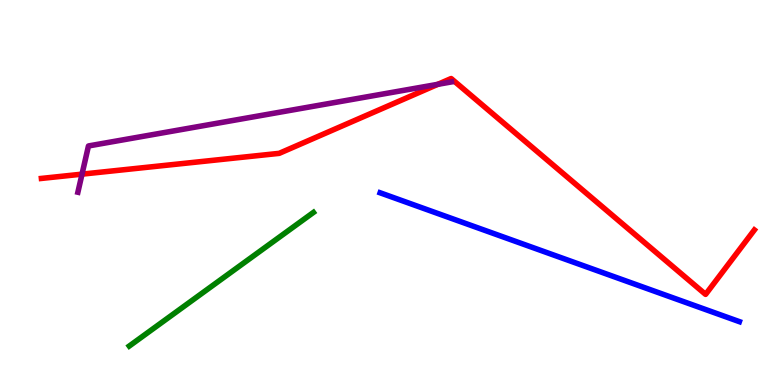[{'lines': ['blue', 'red'], 'intersections': []}, {'lines': ['green', 'red'], 'intersections': []}, {'lines': ['purple', 'red'], 'intersections': [{'x': 1.06, 'y': 5.48}, {'x': 5.65, 'y': 7.81}]}, {'lines': ['blue', 'green'], 'intersections': []}, {'lines': ['blue', 'purple'], 'intersections': []}, {'lines': ['green', 'purple'], 'intersections': []}]